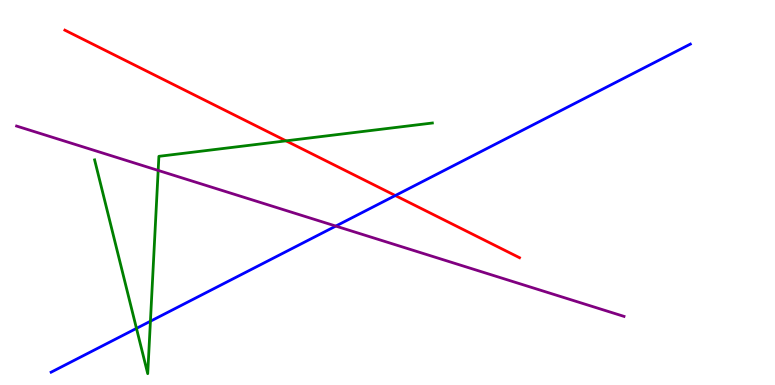[{'lines': ['blue', 'red'], 'intersections': [{'x': 5.1, 'y': 4.92}]}, {'lines': ['green', 'red'], 'intersections': [{'x': 3.69, 'y': 6.34}]}, {'lines': ['purple', 'red'], 'intersections': []}, {'lines': ['blue', 'green'], 'intersections': [{'x': 1.76, 'y': 1.47}, {'x': 1.94, 'y': 1.66}]}, {'lines': ['blue', 'purple'], 'intersections': [{'x': 4.33, 'y': 4.13}]}, {'lines': ['green', 'purple'], 'intersections': [{'x': 2.04, 'y': 5.57}]}]